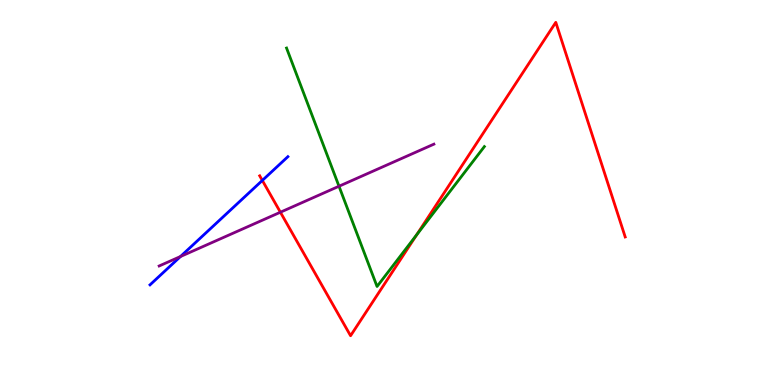[{'lines': ['blue', 'red'], 'intersections': [{'x': 3.38, 'y': 5.31}]}, {'lines': ['green', 'red'], 'intersections': [{'x': 5.37, 'y': 3.9}]}, {'lines': ['purple', 'red'], 'intersections': [{'x': 3.62, 'y': 4.49}]}, {'lines': ['blue', 'green'], 'intersections': []}, {'lines': ['blue', 'purple'], 'intersections': [{'x': 2.33, 'y': 3.34}]}, {'lines': ['green', 'purple'], 'intersections': [{'x': 4.37, 'y': 5.16}]}]